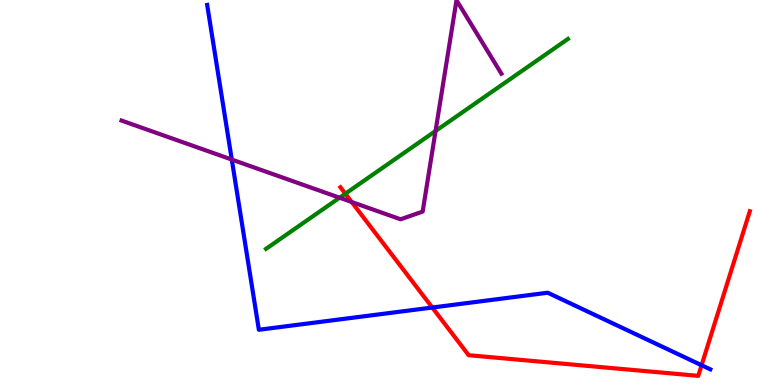[{'lines': ['blue', 'red'], 'intersections': [{'x': 5.58, 'y': 2.01}, {'x': 9.05, 'y': 0.513}]}, {'lines': ['green', 'red'], 'intersections': [{'x': 4.46, 'y': 4.97}]}, {'lines': ['purple', 'red'], 'intersections': [{'x': 4.54, 'y': 4.75}]}, {'lines': ['blue', 'green'], 'intersections': []}, {'lines': ['blue', 'purple'], 'intersections': [{'x': 2.99, 'y': 5.86}]}, {'lines': ['green', 'purple'], 'intersections': [{'x': 4.38, 'y': 4.86}, {'x': 5.62, 'y': 6.6}]}]